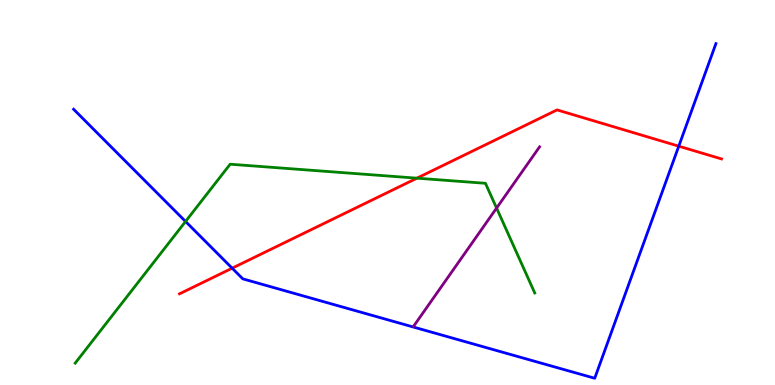[{'lines': ['blue', 'red'], 'intersections': [{'x': 3.0, 'y': 3.03}, {'x': 8.76, 'y': 6.2}]}, {'lines': ['green', 'red'], 'intersections': [{'x': 5.38, 'y': 5.37}]}, {'lines': ['purple', 'red'], 'intersections': []}, {'lines': ['blue', 'green'], 'intersections': [{'x': 2.39, 'y': 4.25}]}, {'lines': ['blue', 'purple'], 'intersections': []}, {'lines': ['green', 'purple'], 'intersections': [{'x': 6.41, 'y': 4.6}]}]